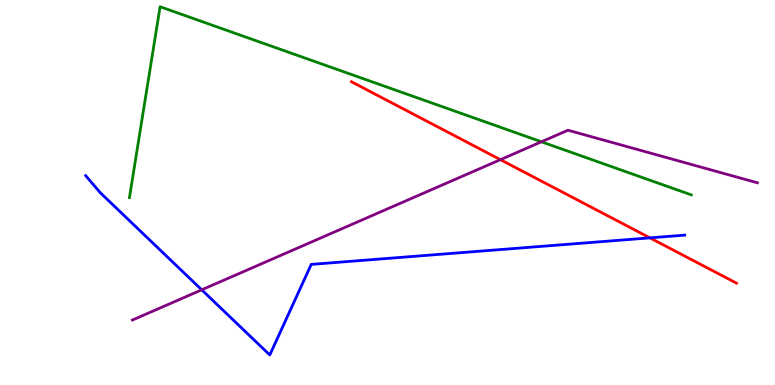[{'lines': ['blue', 'red'], 'intersections': [{'x': 8.39, 'y': 3.82}]}, {'lines': ['green', 'red'], 'intersections': []}, {'lines': ['purple', 'red'], 'intersections': [{'x': 6.46, 'y': 5.85}]}, {'lines': ['blue', 'green'], 'intersections': []}, {'lines': ['blue', 'purple'], 'intersections': [{'x': 2.6, 'y': 2.47}]}, {'lines': ['green', 'purple'], 'intersections': [{'x': 6.99, 'y': 6.32}]}]